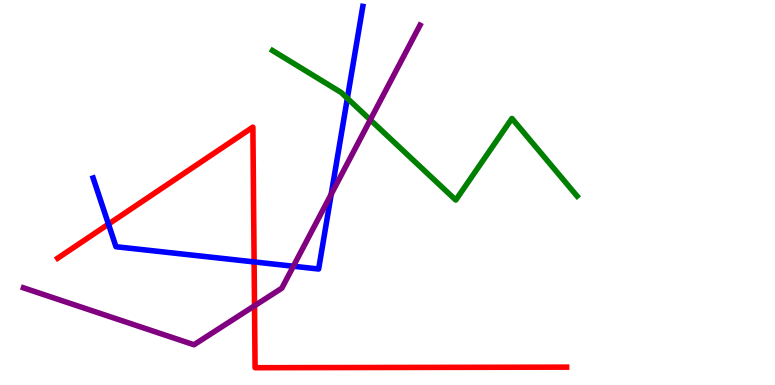[{'lines': ['blue', 'red'], 'intersections': [{'x': 1.4, 'y': 4.18}, {'x': 3.28, 'y': 3.2}]}, {'lines': ['green', 'red'], 'intersections': []}, {'lines': ['purple', 'red'], 'intersections': [{'x': 3.28, 'y': 2.06}]}, {'lines': ['blue', 'green'], 'intersections': [{'x': 4.48, 'y': 7.45}]}, {'lines': ['blue', 'purple'], 'intersections': [{'x': 3.79, 'y': 3.08}, {'x': 4.27, 'y': 4.96}]}, {'lines': ['green', 'purple'], 'intersections': [{'x': 4.78, 'y': 6.89}]}]